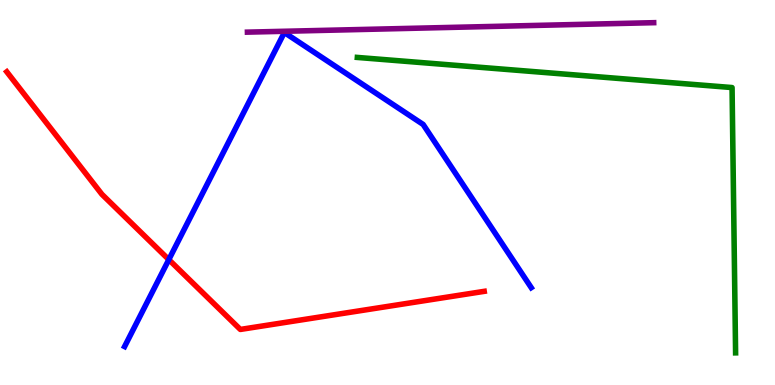[{'lines': ['blue', 'red'], 'intersections': [{'x': 2.18, 'y': 3.26}]}, {'lines': ['green', 'red'], 'intersections': []}, {'lines': ['purple', 'red'], 'intersections': []}, {'lines': ['blue', 'green'], 'intersections': []}, {'lines': ['blue', 'purple'], 'intersections': []}, {'lines': ['green', 'purple'], 'intersections': []}]